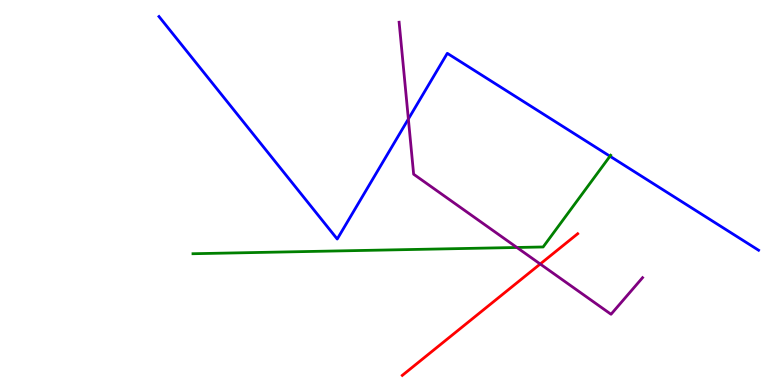[{'lines': ['blue', 'red'], 'intersections': []}, {'lines': ['green', 'red'], 'intersections': []}, {'lines': ['purple', 'red'], 'intersections': [{'x': 6.97, 'y': 3.14}]}, {'lines': ['blue', 'green'], 'intersections': [{'x': 7.87, 'y': 5.94}]}, {'lines': ['blue', 'purple'], 'intersections': [{'x': 5.27, 'y': 6.91}]}, {'lines': ['green', 'purple'], 'intersections': [{'x': 6.67, 'y': 3.57}]}]